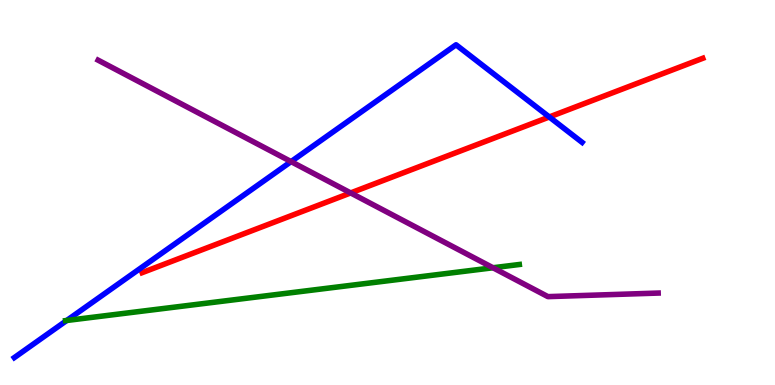[{'lines': ['blue', 'red'], 'intersections': [{'x': 7.09, 'y': 6.96}]}, {'lines': ['green', 'red'], 'intersections': []}, {'lines': ['purple', 'red'], 'intersections': [{'x': 4.52, 'y': 4.99}]}, {'lines': ['blue', 'green'], 'intersections': [{'x': 0.861, 'y': 1.68}]}, {'lines': ['blue', 'purple'], 'intersections': [{'x': 3.76, 'y': 5.8}]}, {'lines': ['green', 'purple'], 'intersections': [{'x': 6.36, 'y': 3.05}]}]